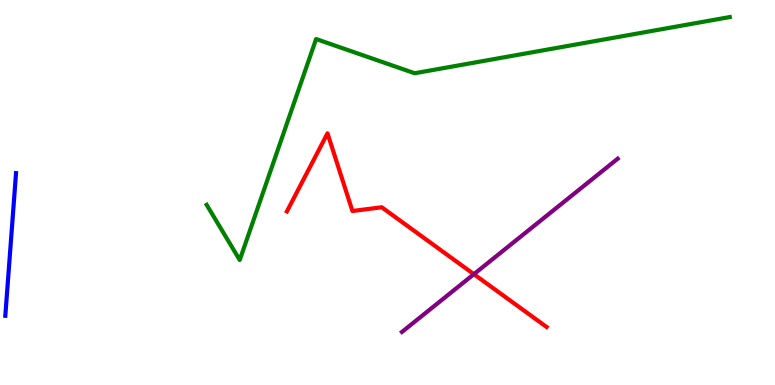[{'lines': ['blue', 'red'], 'intersections': []}, {'lines': ['green', 'red'], 'intersections': []}, {'lines': ['purple', 'red'], 'intersections': [{'x': 6.11, 'y': 2.88}]}, {'lines': ['blue', 'green'], 'intersections': []}, {'lines': ['blue', 'purple'], 'intersections': []}, {'lines': ['green', 'purple'], 'intersections': []}]